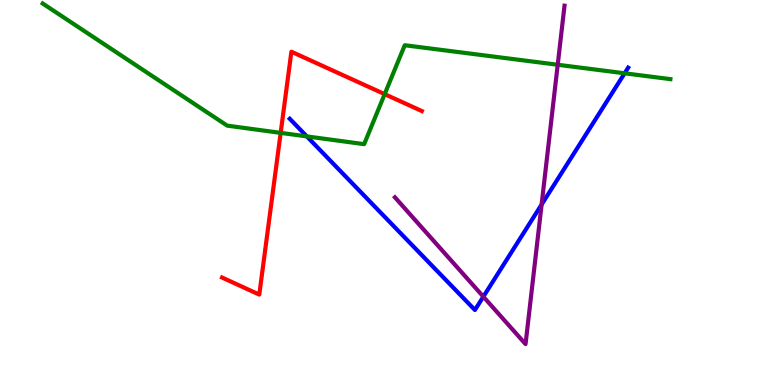[{'lines': ['blue', 'red'], 'intersections': []}, {'lines': ['green', 'red'], 'intersections': [{'x': 3.62, 'y': 6.55}, {'x': 4.96, 'y': 7.55}]}, {'lines': ['purple', 'red'], 'intersections': []}, {'lines': ['blue', 'green'], 'intersections': [{'x': 3.96, 'y': 6.46}, {'x': 8.06, 'y': 8.1}]}, {'lines': ['blue', 'purple'], 'intersections': [{'x': 6.24, 'y': 2.29}, {'x': 6.99, 'y': 4.69}]}, {'lines': ['green', 'purple'], 'intersections': [{'x': 7.2, 'y': 8.32}]}]